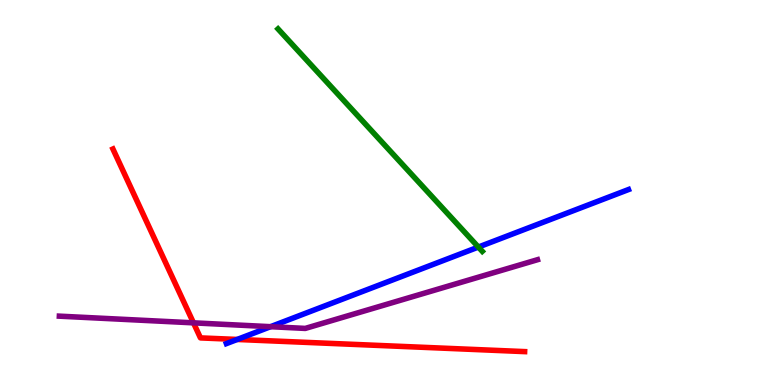[{'lines': ['blue', 'red'], 'intersections': [{'x': 3.06, 'y': 1.18}]}, {'lines': ['green', 'red'], 'intersections': []}, {'lines': ['purple', 'red'], 'intersections': [{'x': 2.5, 'y': 1.61}]}, {'lines': ['blue', 'green'], 'intersections': [{'x': 6.17, 'y': 3.58}]}, {'lines': ['blue', 'purple'], 'intersections': [{'x': 3.49, 'y': 1.51}]}, {'lines': ['green', 'purple'], 'intersections': []}]